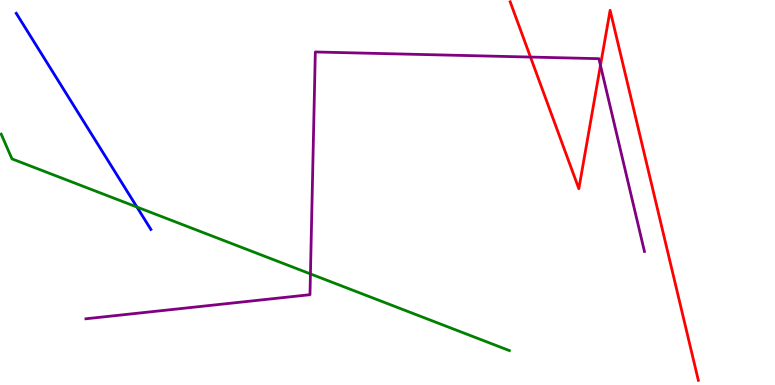[{'lines': ['blue', 'red'], 'intersections': []}, {'lines': ['green', 'red'], 'intersections': []}, {'lines': ['purple', 'red'], 'intersections': [{'x': 6.84, 'y': 8.52}, {'x': 7.75, 'y': 8.3}]}, {'lines': ['blue', 'green'], 'intersections': [{'x': 1.77, 'y': 4.62}]}, {'lines': ['blue', 'purple'], 'intersections': []}, {'lines': ['green', 'purple'], 'intersections': [{'x': 4.01, 'y': 2.89}]}]